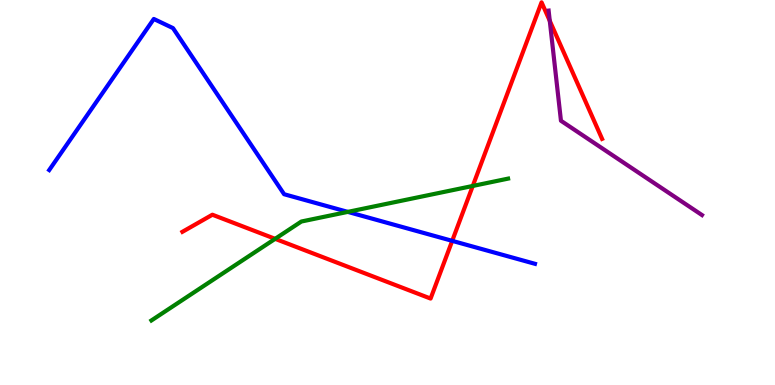[{'lines': ['blue', 'red'], 'intersections': [{'x': 5.83, 'y': 3.74}]}, {'lines': ['green', 'red'], 'intersections': [{'x': 3.55, 'y': 3.8}, {'x': 6.1, 'y': 5.17}]}, {'lines': ['purple', 'red'], 'intersections': [{'x': 7.09, 'y': 9.46}]}, {'lines': ['blue', 'green'], 'intersections': [{'x': 4.49, 'y': 4.5}]}, {'lines': ['blue', 'purple'], 'intersections': []}, {'lines': ['green', 'purple'], 'intersections': []}]